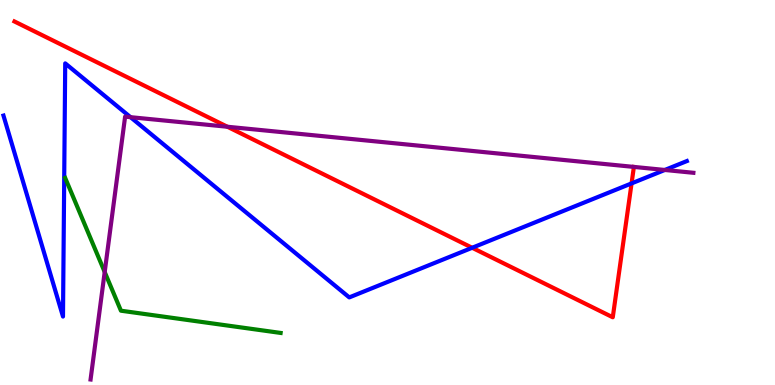[{'lines': ['blue', 'red'], 'intersections': [{'x': 6.09, 'y': 3.56}, {'x': 8.15, 'y': 5.24}]}, {'lines': ['green', 'red'], 'intersections': []}, {'lines': ['purple', 'red'], 'intersections': [{'x': 2.93, 'y': 6.71}]}, {'lines': ['blue', 'green'], 'intersections': []}, {'lines': ['blue', 'purple'], 'intersections': [{'x': 1.68, 'y': 6.96}, {'x': 8.58, 'y': 5.59}]}, {'lines': ['green', 'purple'], 'intersections': [{'x': 1.35, 'y': 2.93}]}]